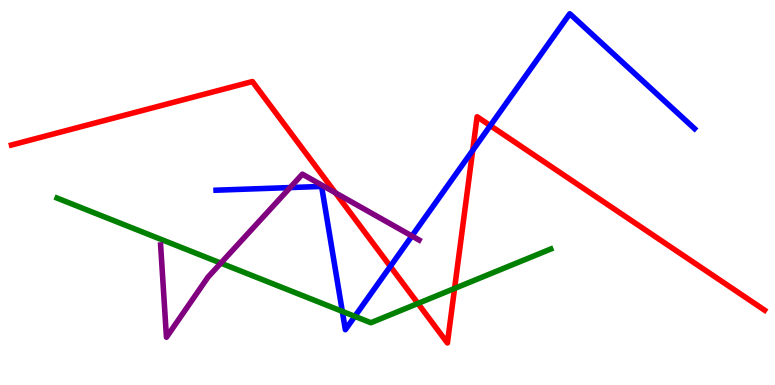[{'lines': ['blue', 'red'], 'intersections': [{'x': 5.04, 'y': 3.08}, {'x': 6.1, 'y': 6.09}, {'x': 6.33, 'y': 6.74}]}, {'lines': ['green', 'red'], 'intersections': [{'x': 5.39, 'y': 2.12}, {'x': 5.87, 'y': 2.51}]}, {'lines': ['purple', 'red'], 'intersections': [{'x': 4.33, 'y': 4.99}]}, {'lines': ['blue', 'green'], 'intersections': [{'x': 4.42, 'y': 1.91}, {'x': 4.58, 'y': 1.78}]}, {'lines': ['blue', 'purple'], 'intersections': [{'x': 3.74, 'y': 5.13}, {'x': 5.31, 'y': 3.87}]}, {'lines': ['green', 'purple'], 'intersections': [{'x': 2.85, 'y': 3.17}]}]